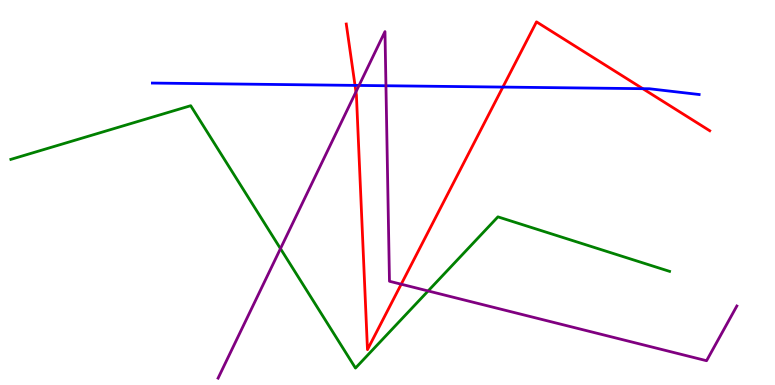[{'lines': ['blue', 'red'], 'intersections': [{'x': 4.58, 'y': 7.78}, {'x': 6.49, 'y': 7.74}, {'x': 8.29, 'y': 7.7}]}, {'lines': ['green', 'red'], 'intersections': []}, {'lines': ['purple', 'red'], 'intersections': [{'x': 4.59, 'y': 7.61}, {'x': 5.18, 'y': 2.62}]}, {'lines': ['blue', 'green'], 'intersections': []}, {'lines': ['blue', 'purple'], 'intersections': [{'x': 4.63, 'y': 7.78}, {'x': 4.98, 'y': 7.77}]}, {'lines': ['green', 'purple'], 'intersections': [{'x': 3.62, 'y': 3.54}, {'x': 5.52, 'y': 2.44}]}]